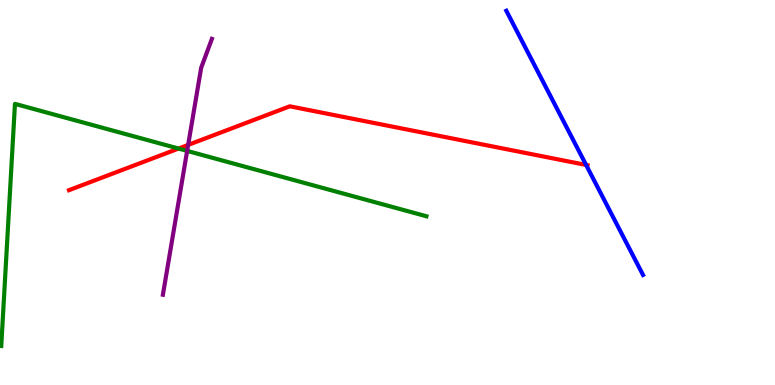[{'lines': ['blue', 'red'], 'intersections': [{'x': 7.56, 'y': 5.72}]}, {'lines': ['green', 'red'], 'intersections': [{'x': 2.3, 'y': 6.14}]}, {'lines': ['purple', 'red'], 'intersections': [{'x': 2.43, 'y': 6.24}]}, {'lines': ['blue', 'green'], 'intersections': []}, {'lines': ['blue', 'purple'], 'intersections': []}, {'lines': ['green', 'purple'], 'intersections': [{'x': 2.41, 'y': 6.08}]}]